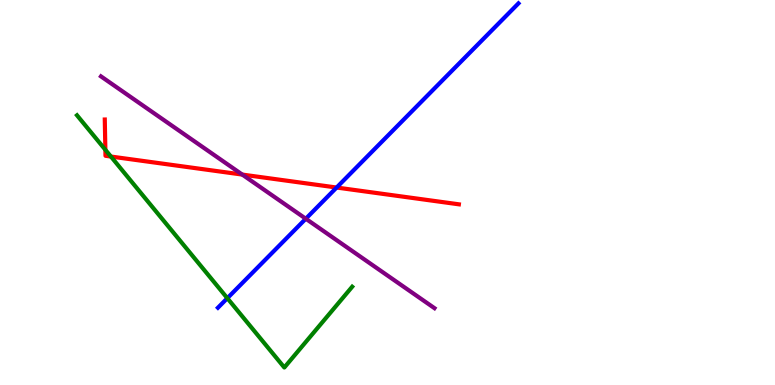[{'lines': ['blue', 'red'], 'intersections': [{'x': 4.34, 'y': 5.13}]}, {'lines': ['green', 'red'], 'intersections': [{'x': 1.36, 'y': 6.11}, {'x': 1.43, 'y': 5.93}]}, {'lines': ['purple', 'red'], 'intersections': [{'x': 3.13, 'y': 5.47}]}, {'lines': ['blue', 'green'], 'intersections': [{'x': 2.93, 'y': 2.25}]}, {'lines': ['blue', 'purple'], 'intersections': [{'x': 3.95, 'y': 4.32}]}, {'lines': ['green', 'purple'], 'intersections': []}]